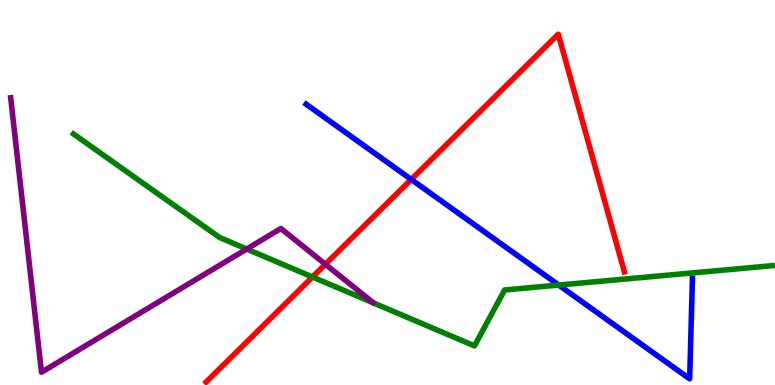[{'lines': ['blue', 'red'], 'intersections': [{'x': 5.31, 'y': 5.34}]}, {'lines': ['green', 'red'], 'intersections': [{'x': 4.03, 'y': 2.81}]}, {'lines': ['purple', 'red'], 'intersections': [{'x': 4.2, 'y': 3.14}]}, {'lines': ['blue', 'green'], 'intersections': [{'x': 7.21, 'y': 2.6}]}, {'lines': ['blue', 'purple'], 'intersections': []}, {'lines': ['green', 'purple'], 'intersections': [{'x': 3.18, 'y': 3.53}]}]